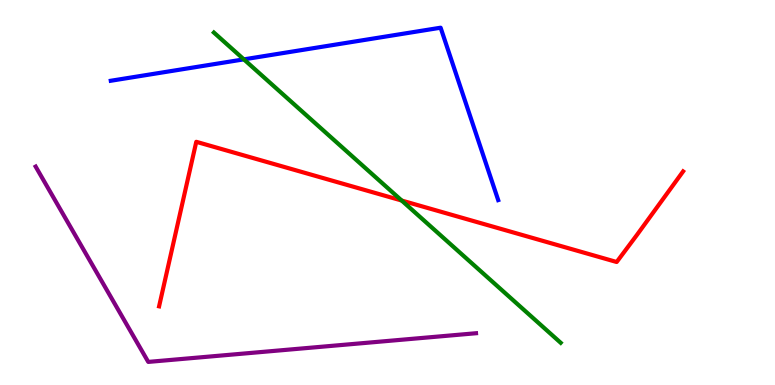[{'lines': ['blue', 'red'], 'intersections': []}, {'lines': ['green', 'red'], 'intersections': [{'x': 5.18, 'y': 4.79}]}, {'lines': ['purple', 'red'], 'intersections': []}, {'lines': ['blue', 'green'], 'intersections': [{'x': 3.15, 'y': 8.46}]}, {'lines': ['blue', 'purple'], 'intersections': []}, {'lines': ['green', 'purple'], 'intersections': []}]